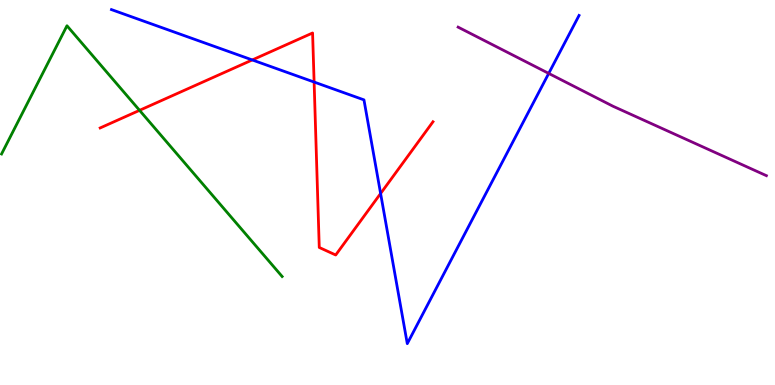[{'lines': ['blue', 'red'], 'intersections': [{'x': 3.26, 'y': 8.44}, {'x': 4.05, 'y': 7.87}, {'x': 4.91, 'y': 4.97}]}, {'lines': ['green', 'red'], 'intersections': [{'x': 1.8, 'y': 7.13}]}, {'lines': ['purple', 'red'], 'intersections': []}, {'lines': ['blue', 'green'], 'intersections': []}, {'lines': ['blue', 'purple'], 'intersections': [{'x': 7.08, 'y': 8.09}]}, {'lines': ['green', 'purple'], 'intersections': []}]